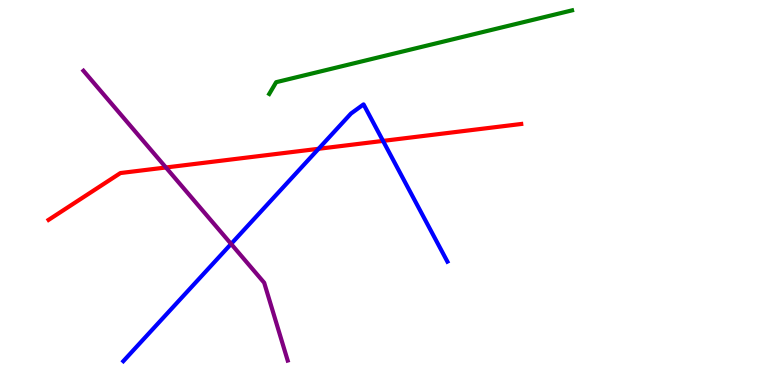[{'lines': ['blue', 'red'], 'intersections': [{'x': 4.11, 'y': 6.14}, {'x': 4.94, 'y': 6.34}]}, {'lines': ['green', 'red'], 'intersections': []}, {'lines': ['purple', 'red'], 'intersections': [{'x': 2.14, 'y': 5.65}]}, {'lines': ['blue', 'green'], 'intersections': []}, {'lines': ['blue', 'purple'], 'intersections': [{'x': 2.98, 'y': 3.66}]}, {'lines': ['green', 'purple'], 'intersections': []}]